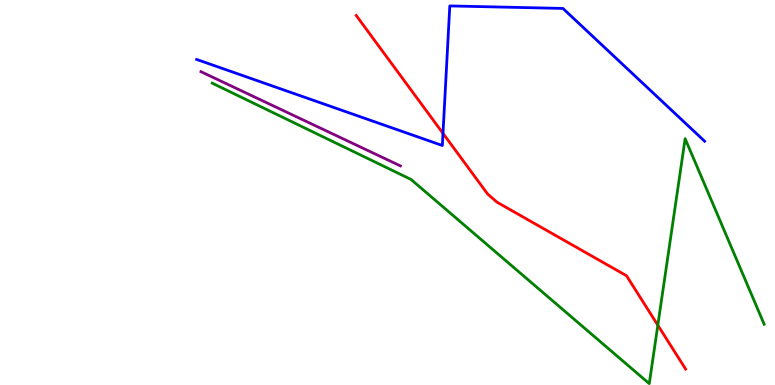[{'lines': ['blue', 'red'], 'intersections': [{'x': 5.72, 'y': 6.54}]}, {'lines': ['green', 'red'], 'intersections': [{'x': 8.49, 'y': 1.55}]}, {'lines': ['purple', 'red'], 'intersections': []}, {'lines': ['blue', 'green'], 'intersections': []}, {'lines': ['blue', 'purple'], 'intersections': []}, {'lines': ['green', 'purple'], 'intersections': []}]